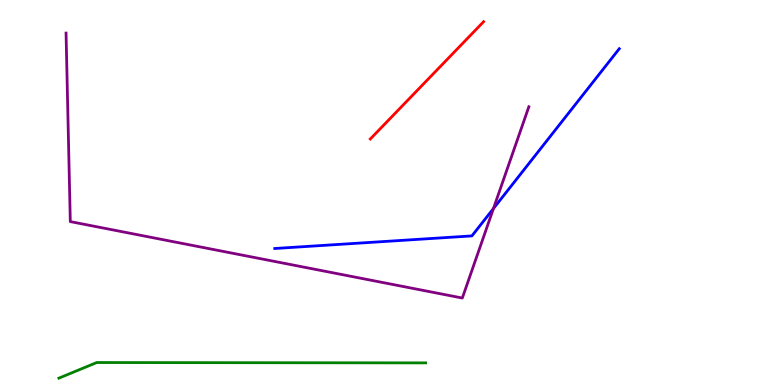[{'lines': ['blue', 'red'], 'intersections': []}, {'lines': ['green', 'red'], 'intersections': []}, {'lines': ['purple', 'red'], 'intersections': []}, {'lines': ['blue', 'green'], 'intersections': []}, {'lines': ['blue', 'purple'], 'intersections': [{'x': 6.37, 'y': 4.58}]}, {'lines': ['green', 'purple'], 'intersections': []}]